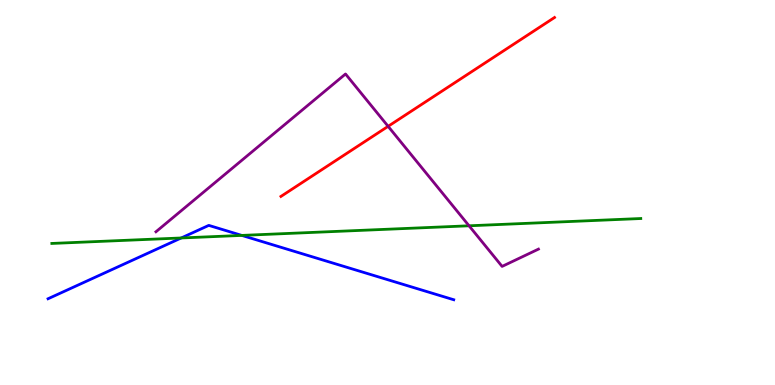[{'lines': ['blue', 'red'], 'intersections': []}, {'lines': ['green', 'red'], 'intersections': []}, {'lines': ['purple', 'red'], 'intersections': [{'x': 5.01, 'y': 6.72}]}, {'lines': ['blue', 'green'], 'intersections': [{'x': 2.34, 'y': 3.82}, {'x': 3.12, 'y': 3.89}]}, {'lines': ['blue', 'purple'], 'intersections': []}, {'lines': ['green', 'purple'], 'intersections': [{'x': 6.05, 'y': 4.14}]}]